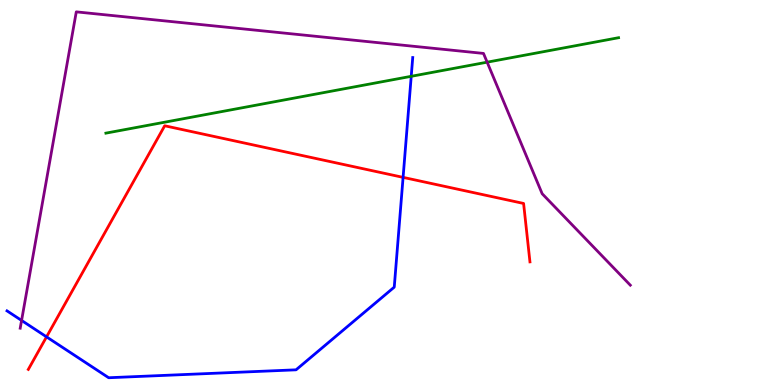[{'lines': ['blue', 'red'], 'intersections': [{'x': 0.6, 'y': 1.25}, {'x': 5.2, 'y': 5.39}]}, {'lines': ['green', 'red'], 'intersections': []}, {'lines': ['purple', 'red'], 'intersections': []}, {'lines': ['blue', 'green'], 'intersections': [{'x': 5.31, 'y': 8.02}]}, {'lines': ['blue', 'purple'], 'intersections': [{'x': 0.278, 'y': 1.68}]}, {'lines': ['green', 'purple'], 'intersections': [{'x': 6.29, 'y': 8.39}]}]